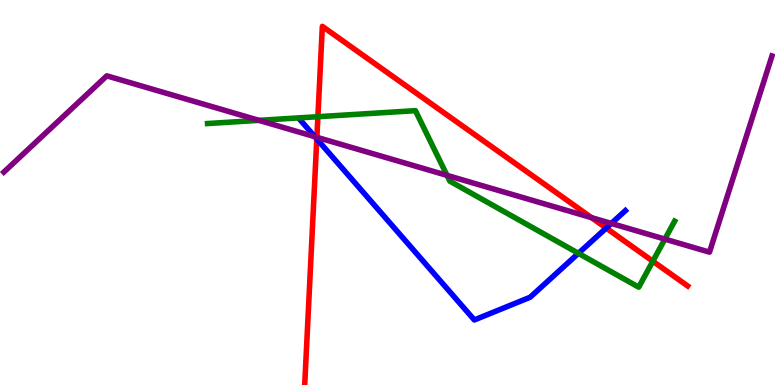[{'lines': ['blue', 'red'], 'intersections': [{'x': 4.09, 'y': 6.39}, {'x': 7.82, 'y': 4.08}]}, {'lines': ['green', 'red'], 'intersections': [{'x': 4.1, 'y': 6.97}, {'x': 8.42, 'y': 3.21}]}, {'lines': ['purple', 'red'], 'intersections': [{'x': 4.09, 'y': 6.43}, {'x': 7.63, 'y': 4.35}]}, {'lines': ['blue', 'green'], 'intersections': [{'x': 7.46, 'y': 3.42}]}, {'lines': ['blue', 'purple'], 'intersections': [{'x': 4.06, 'y': 6.45}, {'x': 7.89, 'y': 4.2}]}, {'lines': ['green', 'purple'], 'intersections': [{'x': 3.34, 'y': 6.87}, {'x': 5.77, 'y': 5.44}, {'x': 8.58, 'y': 3.79}]}]